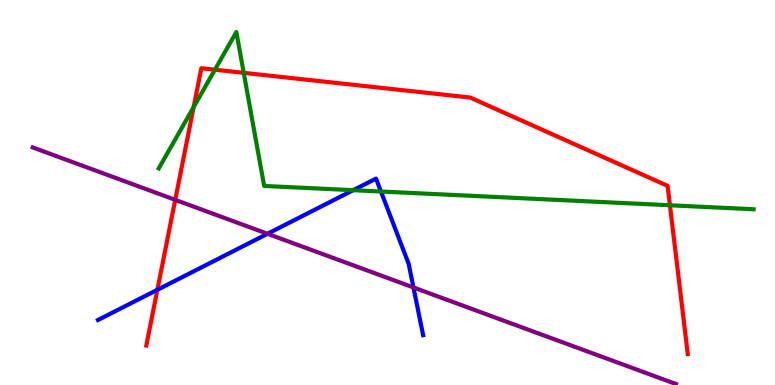[{'lines': ['blue', 'red'], 'intersections': [{'x': 2.03, 'y': 2.47}]}, {'lines': ['green', 'red'], 'intersections': [{'x': 2.5, 'y': 7.22}, {'x': 2.77, 'y': 8.19}, {'x': 3.14, 'y': 8.11}, {'x': 8.64, 'y': 4.67}]}, {'lines': ['purple', 'red'], 'intersections': [{'x': 2.26, 'y': 4.81}]}, {'lines': ['blue', 'green'], 'intersections': [{'x': 4.56, 'y': 5.06}, {'x': 4.92, 'y': 5.03}]}, {'lines': ['blue', 'purple'], 'intersections': [{'x': 3.45, 'y': 3.93}, {'x': 5.33, 'y': 2.53}]}, {'lines': ['green', 'purple'], 'intersections': []}]